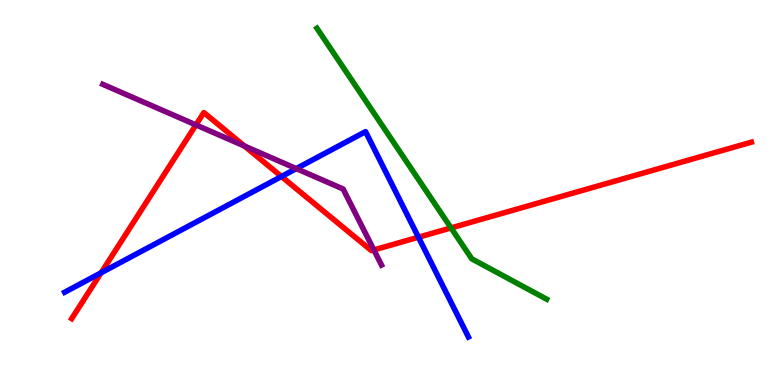[{'lines': ['blue', 'red'], 'intersections': [{'x': 1.3, 'y': 2.91}, {'x': 3.63, 'y': 5.42}, {'x': 5.4, 'y': 3.84}]}, {'lines': ['green', 'red'], 'intersections': [{'x': 5.82, 'y': 4.08}]}, {'lines': ['purple', 'red'], 'intersections': [{'x': 2.53, 'y': 6.76}, {'x': 3.15, 'y': 6.21}, {'x': 4.82, 'y': 3.51}]}, {'lines': ['blue', 'green'], 'intersections': []}, {'lines': ['blue', 'purple'], 'intersections': [{'x': 3.82, 'y': 5.62}]}, {'lines': ['green', 'purple'], 'intersections': []}]